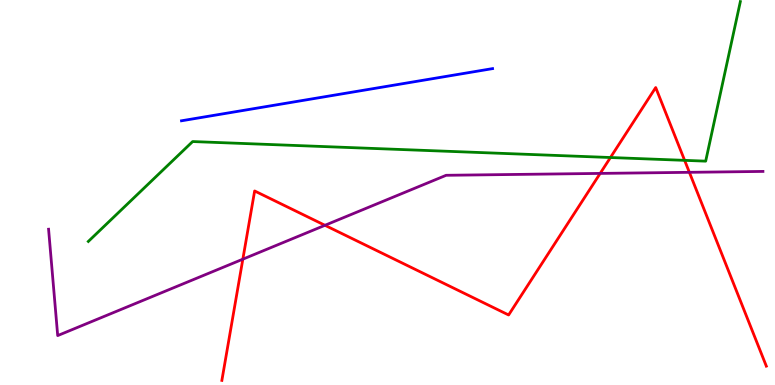[{'lines': ['blue', 'red'], 'intersections': []}, {'lines': ['green', 'red'], 'intersections': [{'x': 7.88, 'y': 5.91}, {'x': 8.83, 'y': 5.84}]}, {'lines': ['purple', 'red'], 'intersections': [{'x': 3.13, 'y': 3.27}, {'x': 4.19, 'y': 4.15}, {'x': 7.74, 'y': 5.5}, {'x': 8.9, 'y': 5.52}]}, {'lines': ['blue', 'green'], 'intersections': []}, {'lines': ['blue', 'purple'], 'intersections': []}, {'lines': ['green', 'purple'], 'intersections': []}]